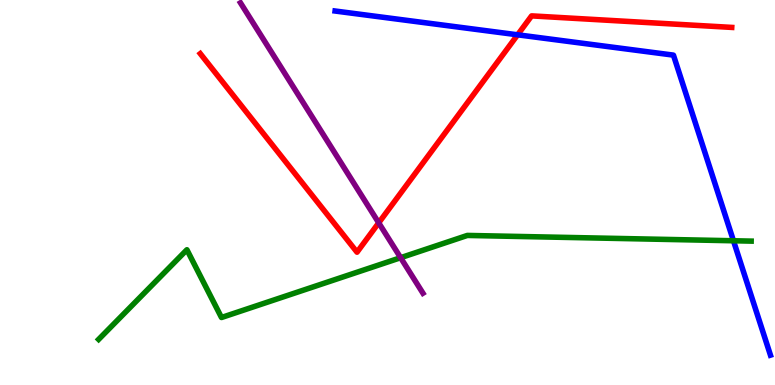[{'lines': ['blue', 'red'], 'intersections': [{'x': 6.68, 'y': 9.1}]}, {'lines': ['green', 'red'], 'intersections': []}, {'lines': ['purple', 'red'], 'intersections': [{'x': 4.89, 'y': 4.21}]}, {'lines': ['blue', 'green'], 'intersections': [{'x': 9.46, 'y': 3.75}]}, {'lines': ['blue', 'purple'], 'intersections': []}, {'lines': ['green', 'purple'], 'intersections': [{'x': 5.17, 'y': 3.31}]}]